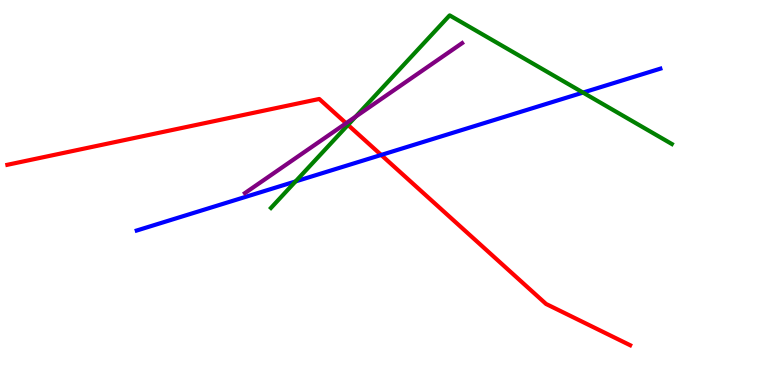[{'lines': ['blue', 'red'], 'intersections': [{'x': 4.92, 'y': 5.98}]}, {'lines': ['green', 'red'], 'intersections': [{'x': 4.49, 'y': 6.76}]}, {'lines': ['purple', 'red'], 'intersections': [{'x': 4.47, 'y': 6.8}]}, {'lines': ['blue', 'green'], 'intersections': [{'x': 3.81, 'y': 5.29}, {'x': 7.52, 'y': 7.6}]}, {'lines': ['blue', 'purple'], 'intersections': []}, {'lines': ['green', 'purple'], 'intersections': [{'x': 4.59, 'y': 6.97}]}]